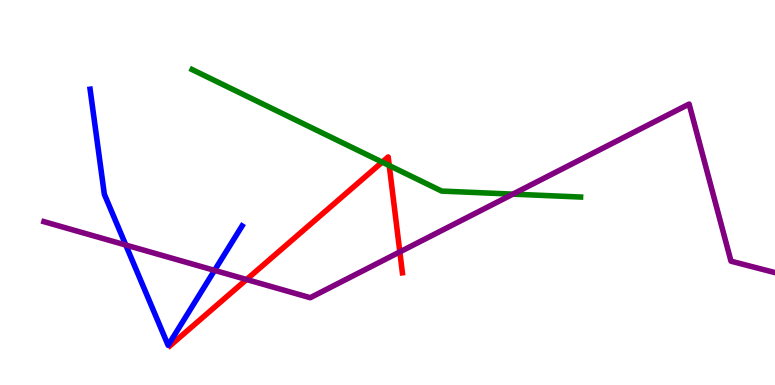[{'lines': ['blue', 'red'], 'intersections': []}, {'lines': ['green', 'red'], 'intersections': [{'x': 4.93, 'y': 5.79}, {'x': 5.02, 'y': 5.7}]}, {'lines': ['purple', 'red'], 'intersections': [{'x': 3.18, 'y': 2.74}, {'x': 5.16, 'y': 3.46}]}, {'lines': ['blue', 'green'], 'intersections': []}, {'lines': ['blue', 'purple'], 'intersections': [{'x': 1.62, 'y': 3.64}, {'x': 2.77, 'y': 2.98}]}, {'lines': ['green', 'purple'], 'intersections': [{'x': 6.62, 'y': 4.96}]}]